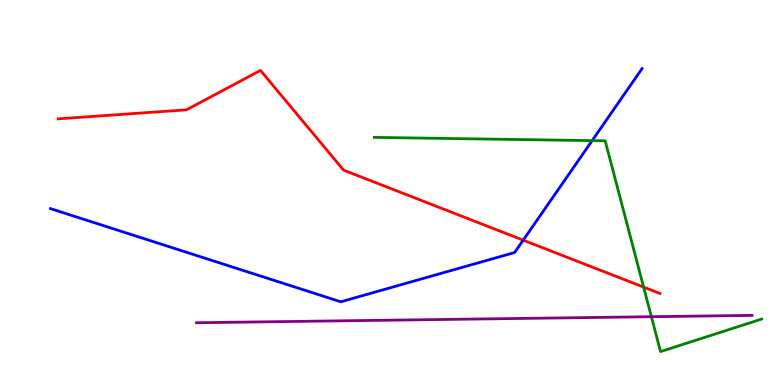[{'lines': ['blue', 'red'], 'intersections': [{'x': 6.75, 'y': 3.76}]}, {'lines': ['green', 'red'], 'intersections': [{'x': 8.3, 'y': 2.54}]}, {'lines': ['purple', 'red'], 'intersections': []}, {'lines': ['blue', 'green'], 'intersections': [{'x': 7.64, 'y': 6.35}]}, {'lines': ['blue', 'purple'], 'intersections': []}, {'lines': ['green', 'purple'], 'intersections': [{'x': 8.4, 'y': 1.77}]}]